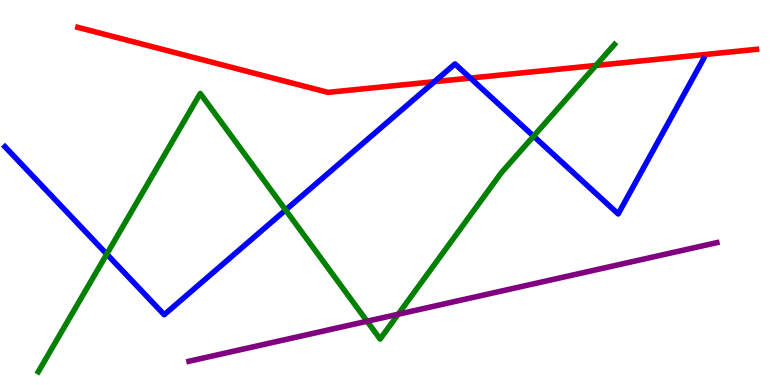[{'lines': ['blue', 'red'], 'intersections': [{'x': 5.61, 'y': 7.88}, {'x': 6.07, 'y': 7.97}]}, {'lines': ['green', 'red'], 'intersections': [{'x': 7.69, 'y': 8.3}]}, {'lines': ['purple', 'red'], 'intersections': []}, {'lines': ['blue', 'green'], 'intersections': [{'x': 1.38, 'y': 3.4}, {'x': 3.69, 'y': 4.55}, {'x': 6.88, 'y': 6.46}]}, {'lines': ['blue', 'purple'], 'intersections': []}, {'lines': ['green', 'purple'], 'intersections': [{'x': 4.74, 'y': 1.66}, {'x': 5.14, 'y': 1.84}]}]